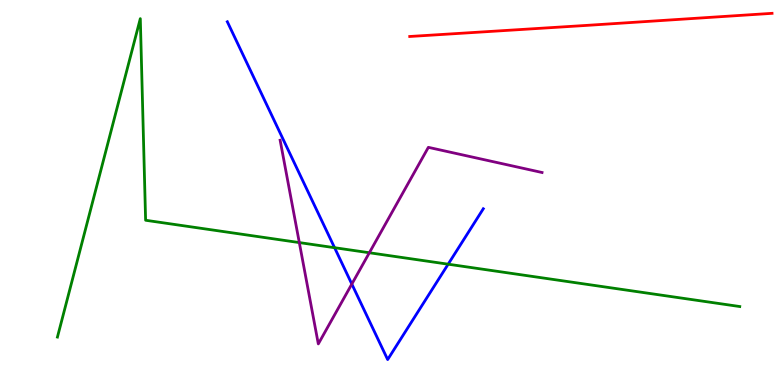[{'lines': ['blue', 'red'], 'intersections': []}, {'lines': ['green', 'red'], 'intersections': []}, {'lines': ['purple', 'red'], 'intersections': []}, {'lines': ['blue', 'green'], 'intersections': [{'x': 4.32, 'y': 3.57}, {'x': 5.78, 'y': 3.14}]}, {'lines': ['blue', 'purple'], 'intersections': [{'x': 4.54, 'y': 2.62}]}, {'lines': ['green', 'purple'], 'intersections': [{'x': 3.86, 'y': 3.7}, {'x': 4.77, 'y': 3.44}]}]